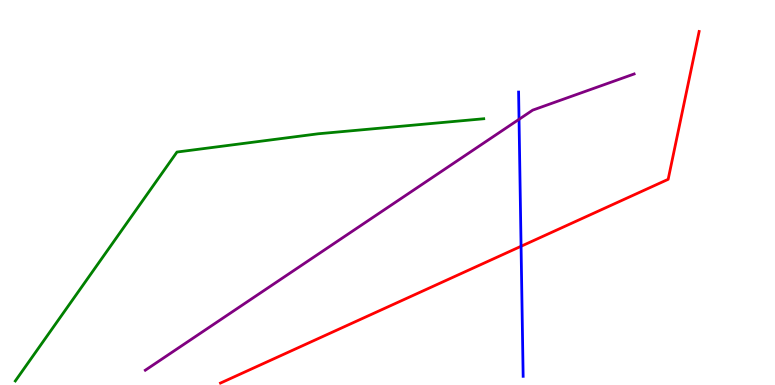[{'lines': ['blue', 'red'], 'intersections': [{'x': 6.72, 'y': 3.6}]}, {'lines': ['green', 'red'], 'intersections': []}, {'lines': ['purple', 'red'], 'intersections': []}, {'lines': ['blue', 'green'], 'intersections': []}, {'lines': ['blue', 'purple'], 'intersections': [{'x': 6.7, 'y': 6.9}]}, {'lines': ['green', 'purple'], 'intersections': []}]